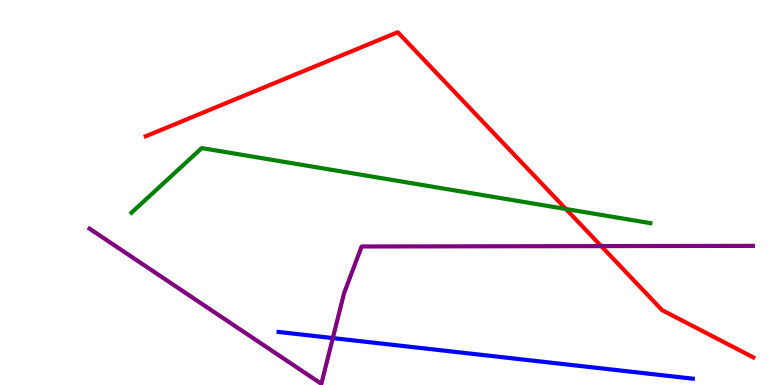[{'lines': ['blue', 'red'], 'intersections': []}, {'lines': ['green', 'red'], 'intersections': [{'x': 7.3, 'y': 4.57}]}, {'lines': ['purple', 'red'], 'intersections': [{'x': 7.76, 'y': 3.61}]}, {'lines': ['blue', 'green'], 'intersections': []}, {'lines': ['blue', 'purple'], 'intersections': [{'x': 4.29, 'y': 1.22}]}, {'lines': ['green', 'purple'], 'intersections': []}]